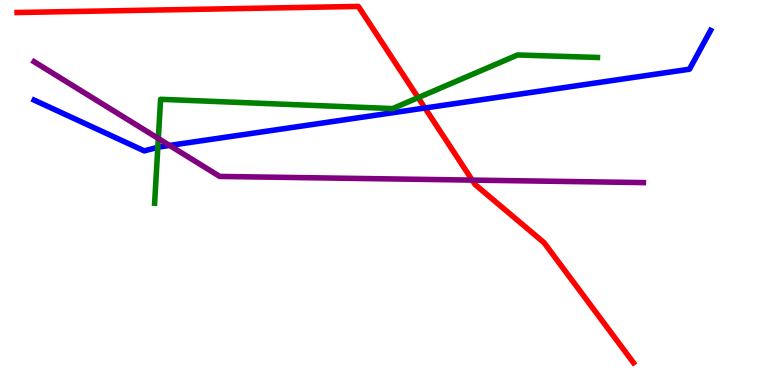[{'lines': ['blue', 'red'], 'intersections': [{'x': 5.48, 'y': 7.19}]}, {'lines': ['green', 'red'], 'intersections': [{'x': 5.4, 'y': 7.46}]}, {'lines': ['purple', 'red'], 'intersections': [{'x': 6.09, 'y': 5.32}]}, {'lines': ['blue', 'green'], 'intersections': [{'x': 2.04, 'y': 6.17}]}, {'lines': ['blue', 'purple'], 'intersections': [{'x': 2.19, 'y': 6.22}]}, {'lines': ['green', 'purple'], 'intersections': [{'x': 2.04, 'y': 6.4}]}]